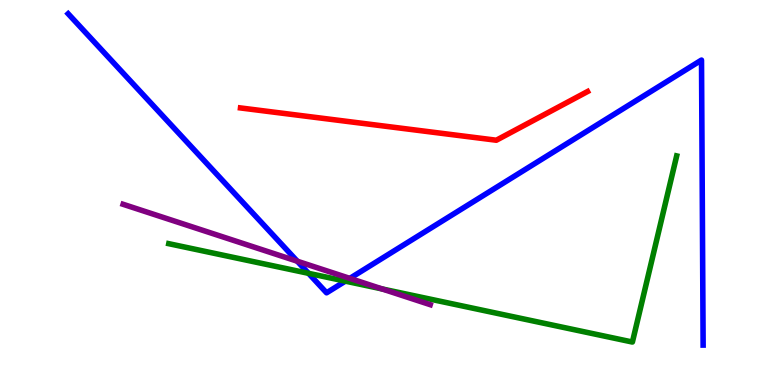[{'lines': ['blue', 'red'], 'intersections': []}, {'lines': ['green', 'red'], 'intersections': []}, {'lines': ['purple', 'red'], 'intersections': []}, {'lines': ['blue', 'green'], 'intersections': [{'x': 3.98, 'y': 2.9}, {'x': 4.46, 'y': 2.7}]}, {'lines': ['blue', 'purple'], 'intersections': [{'x': 3.84, 'y': 3.21}, {'x': 4.51, 'y': 2.77}]}, {'lines': ['green', 'purple'], 'intersections': [{'x': 4.93, 'y': 2.5}]}]